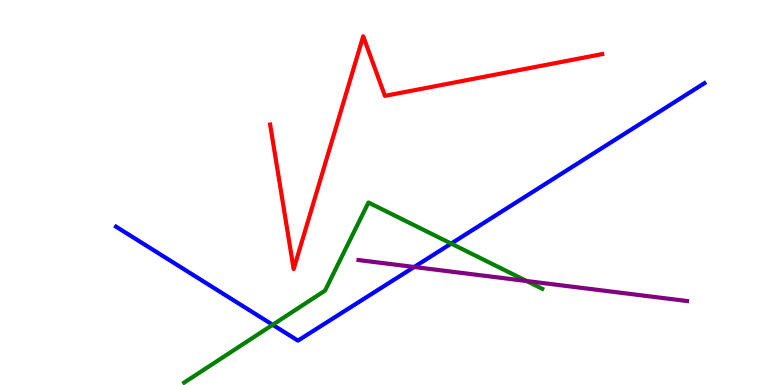[{'lines': ['blue', 'red'], 'intersections': []}, {'lines': ['green', 'red'], 'intersections': []}, {'lines': ['purple', 'red'], 'intersections': []}, {'lines': ['blue', 'green'], 'intersections': [{'x': 3.52, 'y': 1.56}, {'x': 5.82, 'y': 3.67}]}, {'lines': ['blue', 'purple'], 'intersections': [{'x': 5.34, 'y': 3.07}]}, {'lines': ['green', 'purple'], 'intersections': [{'x': 6.79, 'y': 2.7}]}]